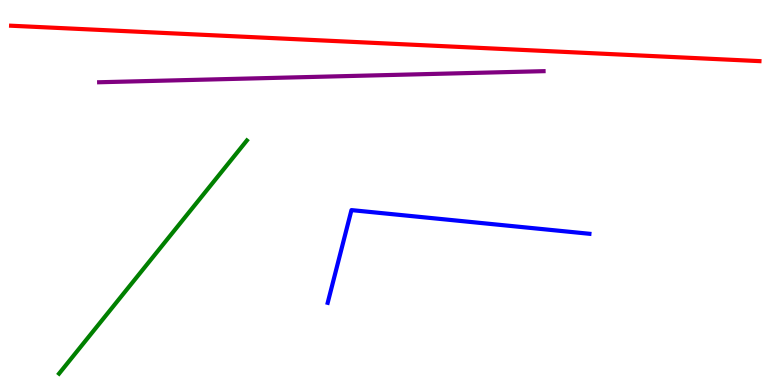[{'lines': ['blue', 'red'], 'intersections': []}, {'lines': ['green', 'red'], 'intersections': []}, {'lines': ['purple', 'red'], 'intersections': []}, {'lines': ['blue', 'green'], 'intersections': []}, {'lines': ['blue', 'purple'], 'intersections': []}, {'lines': ['green', 'purple'], 'intersections': []}]